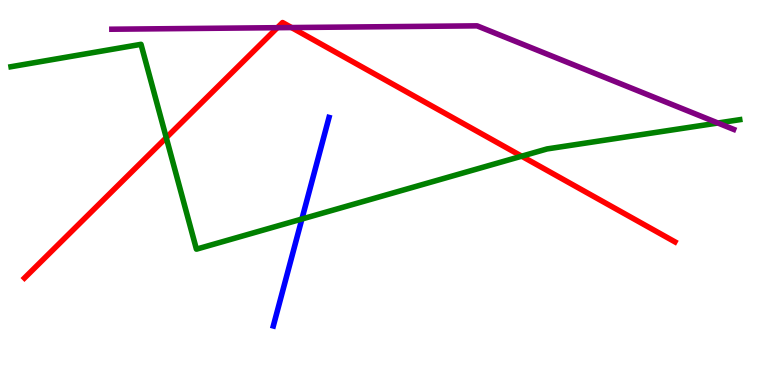[{'lines': ['blue', 'red'], 'intersections': []}, {'lines': ['green', 'red'], 'intersections': [{'x': 2.15, 'y': 6.42}, {'x': 6.73, 'y': 5.94}]}, {'lines': ['purple', 'red'], 'intersections': [{'x': 3.58, 'y': 9.28}, {'x': 3.76, 'y': 9.28}]}, {'lines': ['blue', 'green'], 'intersections': [{'x': 3.9, 'y': 4.31}]}, {'lines': ['blue', 'purple'], 'intersections': []}, {'lines': ['green', 'purple'], 'intersections': [{'x': 9.26, 'y': 6.8}]}]